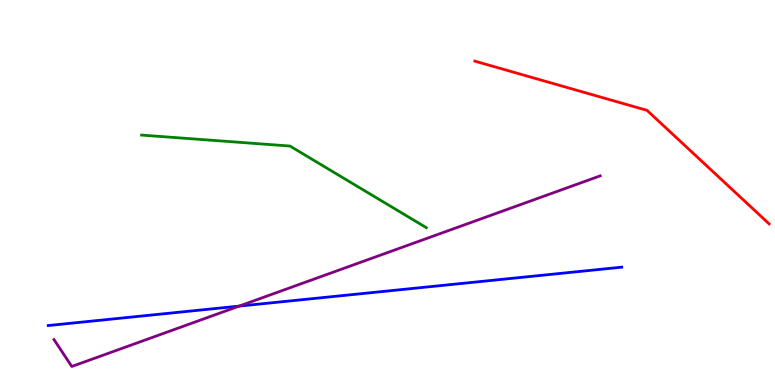[{'lines': ['blue', 'red'], 'intersections': []}, {'lines': ['green', 'red'], 'intersections': []}, {'lines': ['purple', 'red'], 'intersections': []}, {'lines': ['blue', 'green'], 'intersections': []}, {'lines': ['blue', 'purple'], 'intersections': [{'x': 3.09, 'y': 2.05}]}, {'lines': ['green', 'purple'], 'intersections': []}]